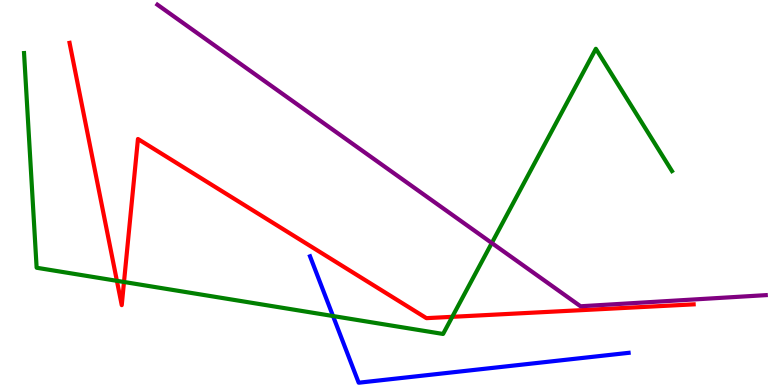[{'lines': ['blue', 'red'], 'intersections': []}, {'lines': ['green', 'red'], 'intersections': [{'x': 1.51, 'y': 2.71}, {'x': 1.6, 'y': 2.68}, {'x': 5.84, 'y': 1.77}]}, {'lines': ['purple', 'red'], 'intersections': []}, {'lines': ['blue', 'green'], 'intersections': [{'x': 4.3, 'y': 1.79}]}, {'lines': ['blue', 'purple'], 'intersections': []}, {'lines': ['green', 'purple'], 'intersections': [{'x': 6.35, 'y': 3.69}]}]